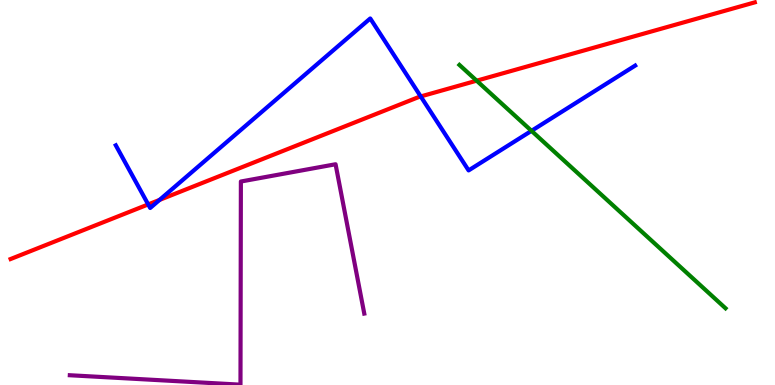[{'lines': ['blue', 'red'], 'intersections': [{'x': 1.91, 'y': 4.69}, {'x': 2.06, 'y': 4.81}, {'x': 5.43, 'y': 7.49}]}, {'lines': ['green', 'red'], 'intersections': [{'x': 6.15, 'y': 7.9}]}, {'lines': ['purple', 'red'], 'intersections': []}, {'lines': ['blue', 'green'], 'intersections': [{'x': 6.86, 'y': 6.6}]}, {'lines': ['blue', 'purple'], 'intersections': []}, {'lines': ['green', 'purple'], 'intersections': []}]